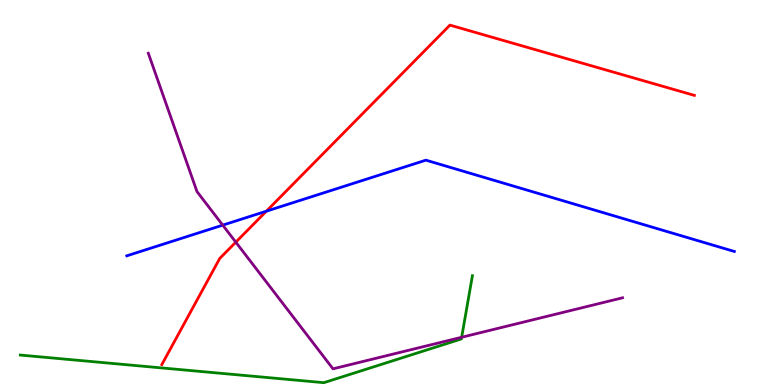[{'lines': ['blue', 'red'], 'intersections': [{'x': 3.44, 'y': 4.51}]}, {'lines': ['green', 'red'], 'intersections': []}, {'lines': ['purple', 'red'], 'intersections': [{'x': 3.04, 'y': 3.71}]}, {'lines': ['blue', 'green'], 'intersections': []}, {'lines': ['blue', 'purple'], 'intersections': [{'x': 2.87, 'y': 4.15}]}, {'lines': ['green', 'purple'], 'intersections': [{'x': 5.96, 'y': 1.24}]}]